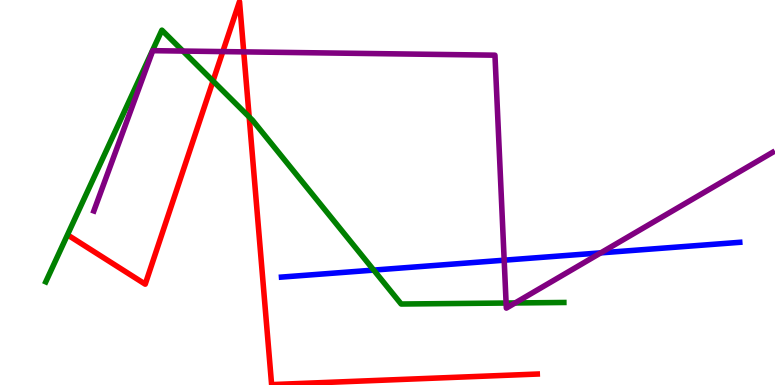[{'lines': ['blue', 'red'], 'intersections': []}, {'lines': ['green', 'red'], 'intersections': [{'x': 2.75, 'y': 7.9}, {'x': 3.22, 'y': 6.96}]}, {'lines': ['purple', 'red'], 'intersections': [{'x': 2.87, 'y': 8.66}, {'x': 3.14, 'y': 8.65}]}, {'lines': ['blue', 'green'], 'intersections': [{'x': 4.82, 'y': 2.98}]}, {'lines': ['blue', 'purple'], 'intersections': [{'x': 6.51, 'y': 3.24}, {'x': 7.75, 'y': 3.43}]}, {'lines': ['green', 'purple'], 'intersections': [{'x': 2.36, 'y': 8.67}, {'x': 6.53, 'y': 2.13}, {'x': 6.65, 'y': 2.13}]}]